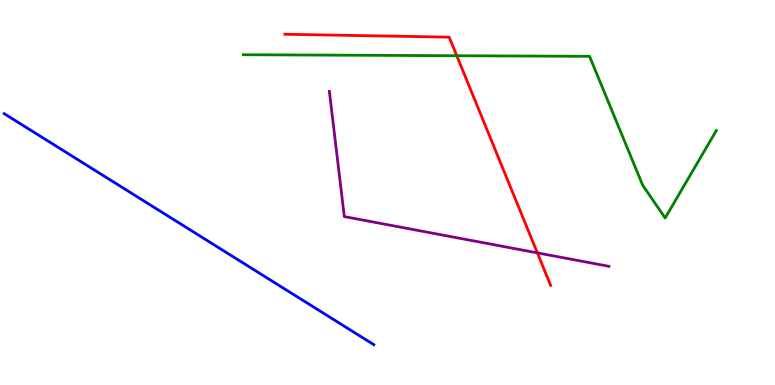[{'lines': ['blue', 'red'], 'intersections': []}, {'lines': ['green', 'red'], 'intersections': [{'x': 5.89, 'y': 8.55}]}, {'lines': ['purple', 'red'], 'intersections': [{'x': 6.93, 'y': 3.43}]}, {'lines': ['blue', 'green'], 'intersections': []}, {'lines': ['blue', 'purple'], 'intersections': []}, {'lines': ['green', 'purple'], 'intersections': []}]